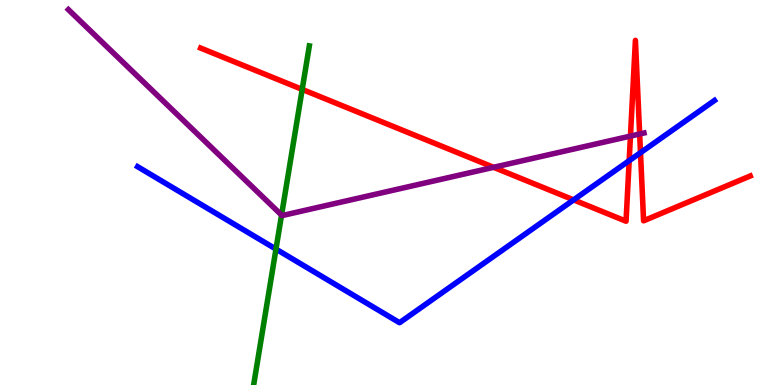[{'lines': ['blue', 'red'], 'intersections': [{'x': 7.4, 'y': 4.81}, {'x': 8.12, 'y': 5.83}, {'x': 8.26, 'y': 6.03}]}, {'lines': ['green', 'red'], 'intersections': [{'x': 3.9, 'y': 7.68}]}, {'lines': ['purple', 'red'], 'intersections': [{'x': 6.37, 'y': 5.65}, {'x': 8.13, 'y': 6.47}, {'x': 8.25, 'y': 6.52}]}, {'lines': ['blue', 'green'], 'intersections': [{'x': 3.56, 'y': 3.53}]}, {'lines': ['blue', 'purple'], 'intersections': []}, {'lines': ['green', 'purple'], 'intersections': [{'x': 3.63, 'y': 4.41}]}]